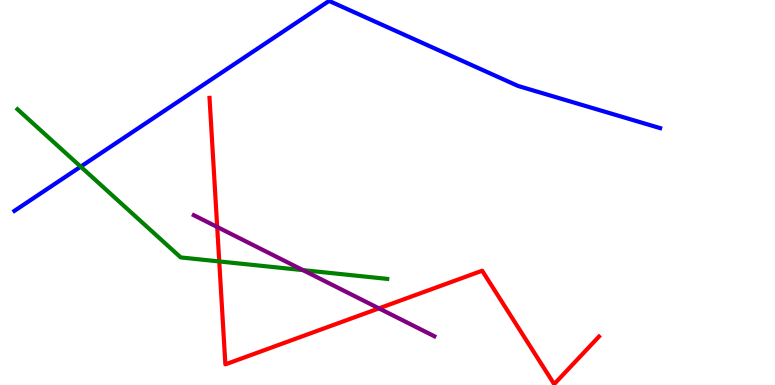[{'lines': ['blue', 'red'], 'intersections': []}, {'lines': ['green', 'red'], 'intersections': [{'x': 2.83, 'y': 3.21}]}, {'lines': ['purple', 'red'], 'intersections': [{'x': 2.8, 'y': 4.1}, {'x': 4.89, 'y': 1.99}]}, {'lines': ['blue', 'green'], 'intersections': [{'x': 1.04, 'y': 5.67}]}, {'lines': ['blue', 'purple'], 'intersections': []}, {'lines': ['green', 'purple'], 'intersections': [{'x': 3.91, 'y': 2.98}]}]